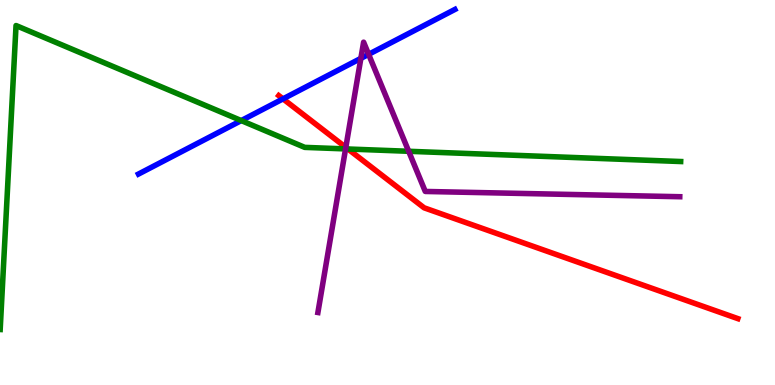[{'lines': ['blue', 'red'], 'intersections': [{'x': 3.65, 'y': 7.43}]}, {'lines': ['green', 'red'], 'intersections': [{'x': 4.49, 'y': 6.13}]}, {'lines': ['purple', 'red'], 'intersections': [{'x': 4.46, 'y': 6.17}]}, {'lines': ['blue', 'green'], 'intersections': [{'x': 3.11, 'y': 6.87}]}, {'lines': ['blue', 'purple'], 'intersections': [{'x': 4.66, 'y': 8.48}, {'x': 4.76, 'y': 8.59}]}, {'lines': ['green', 'purple'], 'intersections': [{'x': 4.46, 'y': 6.13}, {'x': 5.27, 'y': 6.07}]}]